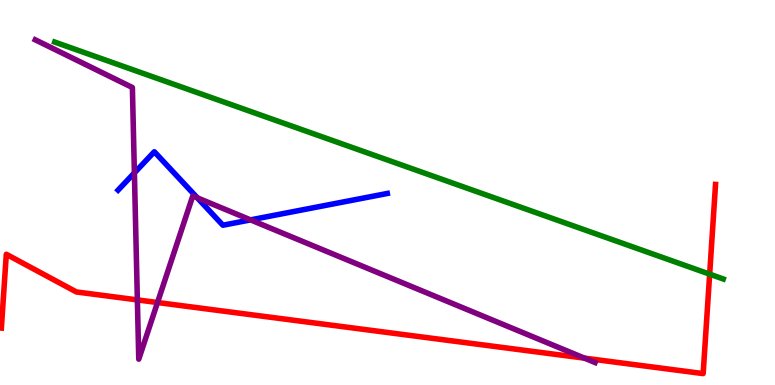[{'lines': ['blue', 'red'], 'intersections': []}, {'lines': ['green', 'red'], 'intersections': [{'x': 9.16, 'y': 2.88}]}, {'lines': ['purple', 'red'], 'intersections': [{'x': 1.77, 'y': 2.21}, {'x': 2.03, 'y': 2.14}, {'x': 7.54, 'y': 0.698}]}, {'lines': ['blue', 'green'], 'intersections': []}, {'lines': ['blue', 'purple'], 'intersections': [{'x': 1.73, 'y': 5.51}, {'x': 2.55, 'y': 4.86}, {'x': 3.23, 'y': 4.29}]}, {'lines': ['green', 'purple'], 'intersections': []}]